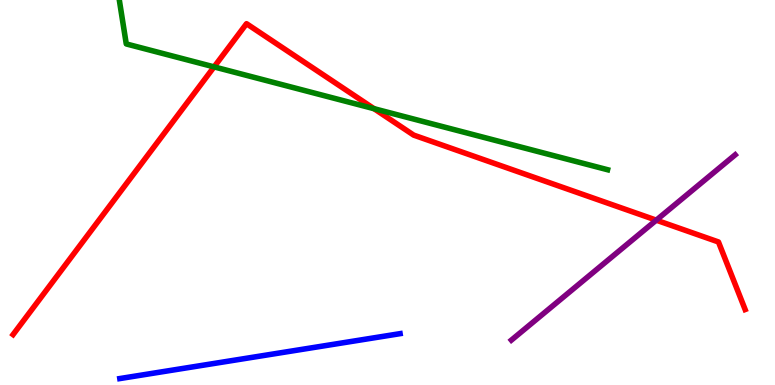[{'lines': ['blue', 'red'], 'intersections': []}, {'lines': ['green', 'red'], 'intersections': [{'x': 2.76, 'y': 8.26}, {'x': 4.83, 'y': 7.18}]}, {'lines': ['purple', 'red'], 'intersections': [{'x': 8.47, 'y': 4.28}]}, {'lines': ['blue', 'green'], 'intersections': []}, {'lines': ['blue', 'purple'], 'intersections': []}, {'lines': ['green', 'purple'], 'intersections': []}]